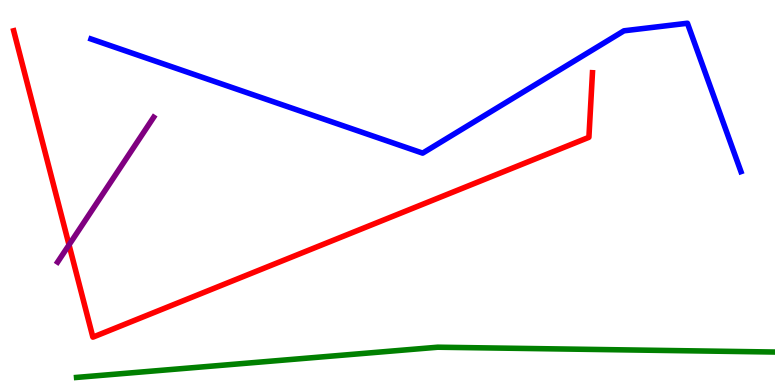[{'lines': ['blue', 'red'], 'intersections': []}, {'lines': ['green', 'red'], 'intersections': []}, {'lines': ['purple', 'red'], 'intersections': [{'x': 0.891, 'y': 3.64}]}, {'lines': ['blue', 'green'], 'intersections': []}, {'lines': ['blue', 'purple'], 'intersections': []}, {'lines': ['green', 'purple'], 'intersections': []}]